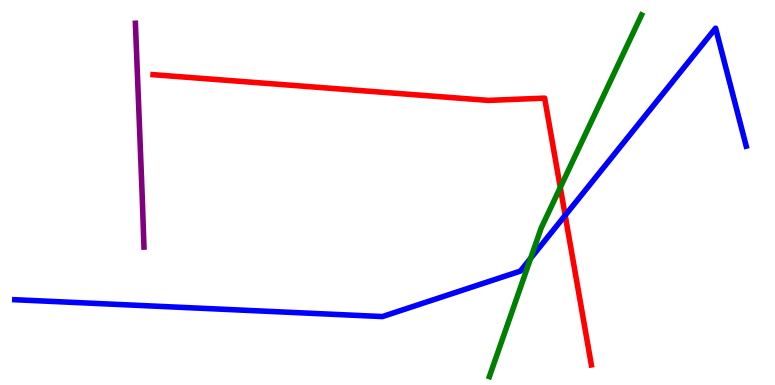[{'lines': ['blue', 'red'], 'intersections': [{'x': 7.29, 'y': 4.41}]}, {'lines': ['green', 'red'], 'intersections': [{'x': 7.23, 'y': 5.13}]}, {'lines': ['purple', 'red'], 'intersections': []}, {'lines': ['blue', 'green'], 'intersections': [{'x': 6.85, 'y': 3.29}]}, {'lines': ['blue', 'purple'], 'intersections': []}, {'lines': ['green', 'purple'], 'intersections': []}]